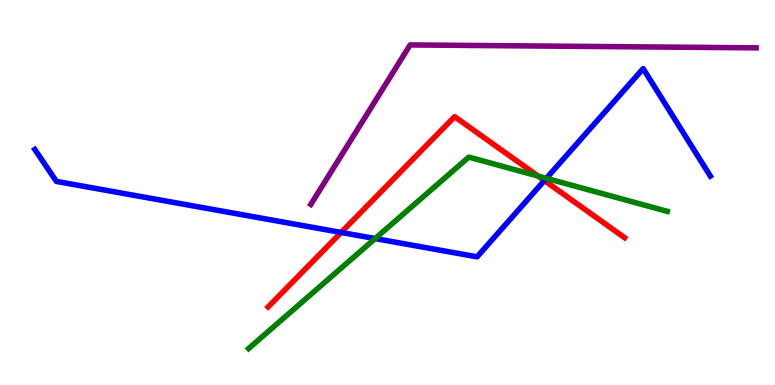[{'lines': ['blue', 'red'], 'intersections': [{'x': 4.4, 'y': 3.96}, {'x': 7.02, 'y': 5.31}]}, {'lines': ['green', 'red'], 'intersections': [{'x': 6.94, 'y': 5.43}]}, {'lines': ['purple', 'red'], 'intersections': []}, {'lines': ['blue', 'green'], 'intersections': [{'x': 4.84, 'y': 3.8}, {'x': 7.05, 'y': 5.37}]}, {'lines': ['blue', 'purple'], 'intersections': []}, {'lines': ['green', 'purple'], 'intersections': []}]